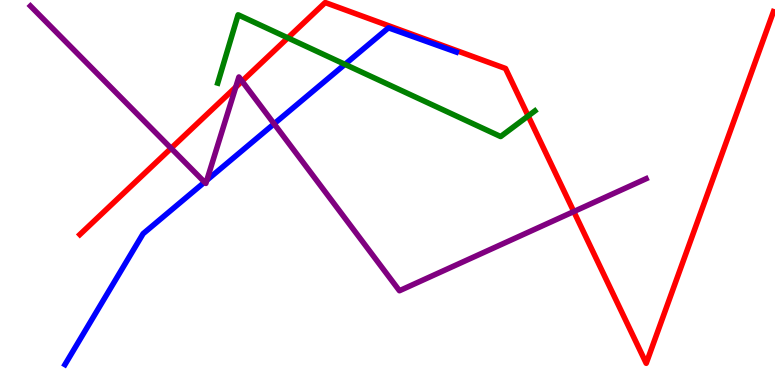[{'lines': ['blue', 'red'], 'intersections': []}, {'lines': ['green', 'red'], 'intersections': [{'x': 3.71, 'y': 9.02}, {'x': 6.82, 'y': 6.99}]}, {'lines': ['purple', 'red'], 'intersections': [{'x': 2.21, 'y': 6.15}, {'x': 3.04, 'y': 7.74}, {'x': 3.12, 'y': 7.89}, {'x': 7.4, 'y': 4.5}]}, {'lines': ['blue', 'green'], 'intersections': [{'x': 4.45, 'y': 8.33}]}, {'lines': ['blue', 'purple'], 'intersections': [{'x': 2.64, 'y': 5.27}, {'x': 2.67, 'y': 5.32}, {'x': 3.54, 'y': 6.78}]}, {'lines': ['green', 'purple'], 'intersections': []}]